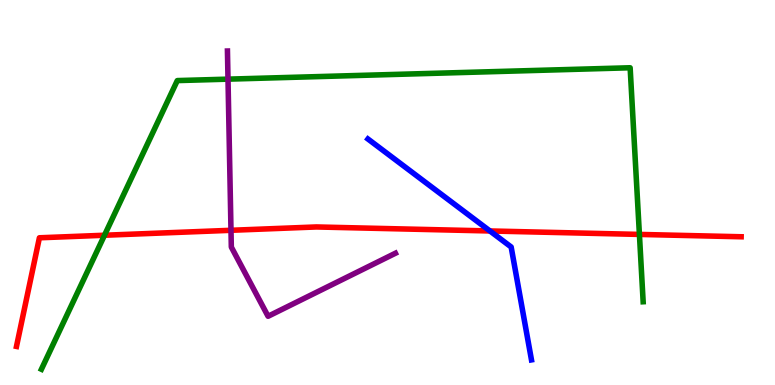[{'lines': ['blue', 'red'], 'intersections': [{'x': 6.32, 'y': 4.0}]}, {'lines': ['green', 'red'], 'intersections': [{'x': 1.35, 'y': 3.89}, {'x': 8.25, 'y': 3.91}]}, {'lines': ['purple', 'red'], 'intersections': [{'x': 2.98, 'y': 4.02}]}, {'lines': ['blue', 'green'], 'intersections': []}, {'lines': ['blue', 'purple'], 'intersections': []}, {'lines': ['green', 'purple'], 'intersections': [{'x': 2.94, 'y': 7.94}]}]